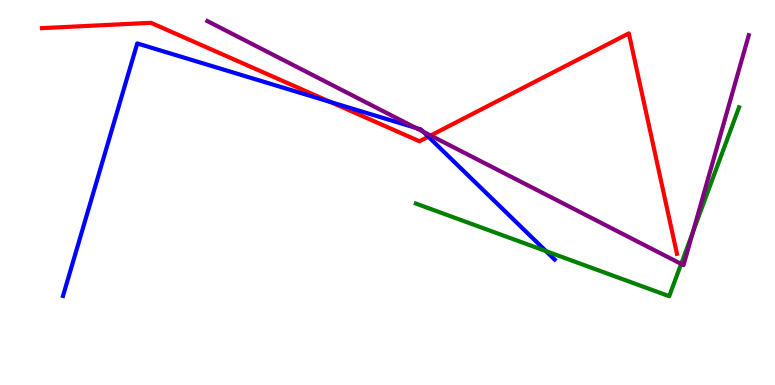[{'lines': ['blue', 'red'], 'intersections': [{'x': 4.26, 'y': 7.35}, {'x': 5.53, 'y': 6.45}]}, {'lines': ['green', 'red'], 'intersections': []}, {'lines': ['purple', 'red'], 'intersections': [{'x': 5.56, 'y': 6.48}]}, {'lines': ['blue', 'green'], 'intersections': [{'x': 7.05, 'y': 3.48}]}, {'lines': ['blue', 'purple'], 'intersections': [{'x': 5.36, 'y': 6.68}, {'x': 5.46, 'y': 6.58}]}, {'lines': ['green', 'purple'], 'intersections': [{'x': 8.79, 'y': 3.15}, {'x': 8.94, 'y': 3.97}]}]